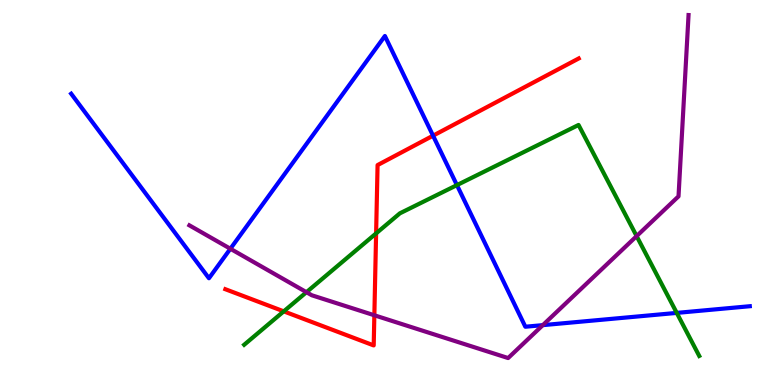[{'lines': ['blue', 'red'], 'intersections': [{'x': 5.59, 'y': 6.48}]}, {'lines': ['green', 'red'], 'intersections': [{'x': 3.66, 'y': 1.91}, {'x': 4.85, 'y': 3.94}]}, {'lines': ['purple', 'red'], 'intersections': [{'x': 4.83, 'y': 1.81}]}, {'lines': ['blue', 'green'], 'intersections': [{'x': 5.9, 'y': 5.19}, {'x': 8.73, 'y': 1.87}]}, {'lines': ['blue', 'purple'], 'intersections': [{'x': 2.97, 'y': 3.54}, {'x': 7.0, 'y': 1.55}]}, {'lines': ['green', 'purple'], 'intersections': [{'x': 3.95, 'y': 2.41}, {'x': 8.21, 'y': 3.87}]}]